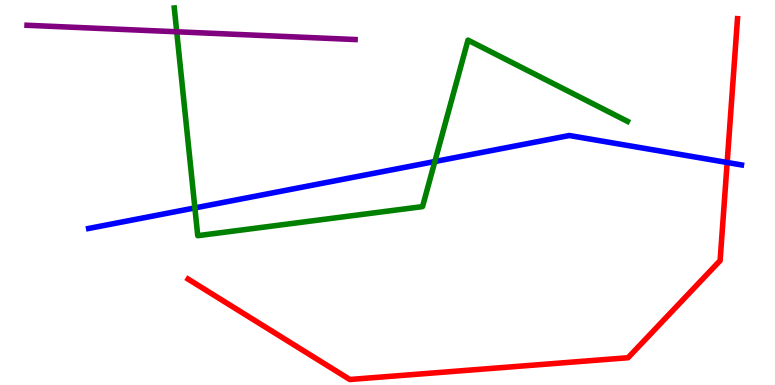[{'lines': ['blue', 'red'], 'intersections': [{'x': 9.38, 'y': 5.78}]}, {'lines': ['green', 'red'], 'intersections': []}, {'lines': ['purple', 'red'], 'intersections': []}, {'lines': ['blue', 'green'], 'intersections': [{'x': 2.51, 'y': 4.6}, {'x': 5.61, 'y': 5.8}]}, {'lines': ['blue', 'purple'], 'intersections': []}, {'lines': ['green', 'purple'], 'intersections': [{'x': 2.28, 'y': 9.17}]}]